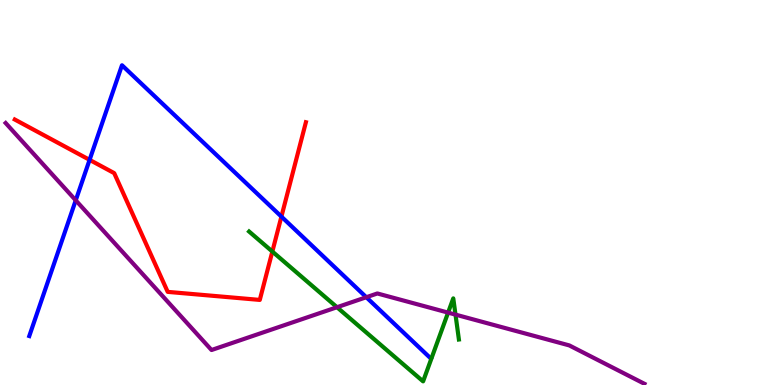[{'lines': ['blue', 'red'], 'intersections': [{'x': 1.16, 'y': 5.85}, {'x': 3.63, 'y': 4.37}]}, {'lines': ['green', 'red'], 'intersections': [{'x': 3.51, 'y': 3.47}]}, {'lines': ['purple', 'red'], 'intersections': []}, {'lines': ['blue', 'green'], 'intersections': []}, {'lines': ['blue', 'purple'], 'intersections': [{'x': 0.977, 'y': 4.8}, {'x': 4.73, 'y': 2.28}]}, {'lines': ['green', 'purple'], 'intersections': [{'x': 4.35, 'y': 2.02}, {'x': 5.78, 'y': 1.88}, {'x': 5.88, 'y': 1.83}]}]